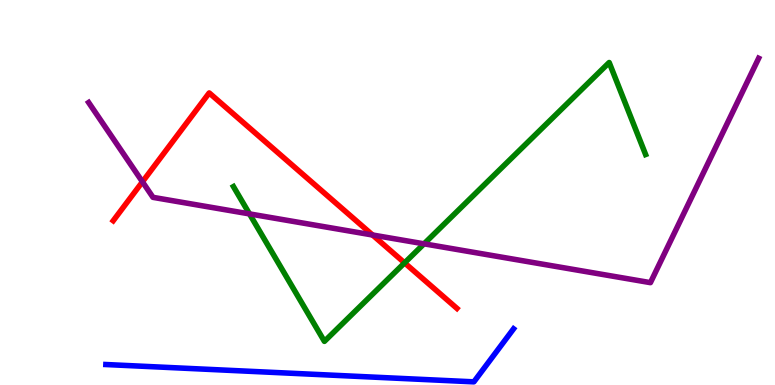[{'lines': ['blue', 'red'], 'intersections': []}, {'lines': ['green', 'red'], 'intersections': [{'x': 5.22, 'y': 3.17}]}, {'lines': ['purple', 'red'], 'intersections': [{'x': 1.84, 'y': 5.28}, {'x': 4.81, 'y': 3.9}]}, {'lines': ['blue', 'green'], 'intersections': []}, {'lines': ['blue', 'purple'], 'intersections': []}, {'lines': ['green', 'purple'], 'intersections': [{'x': 3.22, 'y': 4.44}, {'x': 5.47, 'y': 3.67}]}]